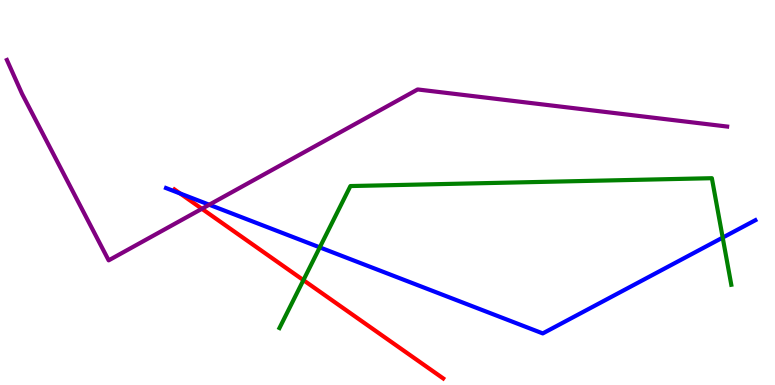[{'lines': ['blue', 'red'], 'intersections': [{'x': 2.32, 'y': 4.97}]}, {'lines': ['green', 'red'], 'intersections': [{'x': 3.91, 'y': 2.72}]}, {'lines': ['purple', 'red'], 'intersections': [{'x': 2.61, 'y': 4.58}]}, {'lines': ['blue', 'green'], 'intersections': [{'x': 4.13, 'y': 3.57}, {'x': 9.33, 'y': 3.83}]}, {'lines': ['blue', 'purple'], 'intersections': [{'x': 2.7, 'y': 4.68}]}, {'lines': ['green', 'purple'], 'intersections': []}]